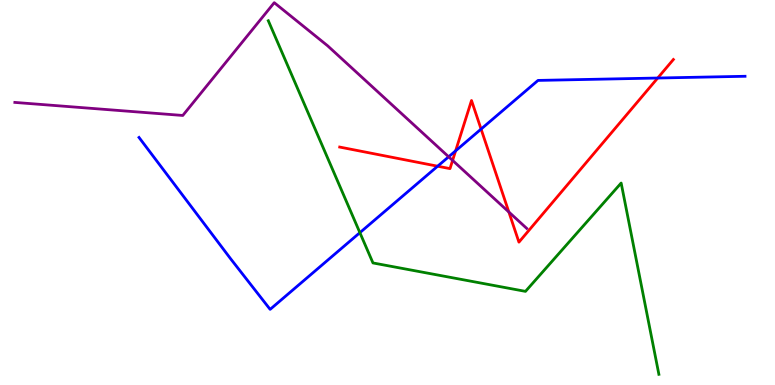[{'lines': ['blue', 'red'], 'intersections': [{'x': 5.65, 'y': 5.68}, {'x': 5.88, 'y': 6.08}, {'x': 6.21, 'y': 6.65}, {'x': 8.49, 'y': 7.97}]}, {'lines': ['green', 'red'], 'intersections': []}, {'lines': ['purple', 'red'], 'intersections': [{'x': 5.84, 'y': 5.83}, {'x': 6.57, 'y': 4.49}]}, {'lines': ['blue', 'green'], 'intersections': [{'x': 4.64, 'y': 3.96}]}, {'lines': ['blue', 'purple'], 'intersections': [{'x': 5.79, 'y': 5.93}]}, {'lines': ['green', 'purple'], 'intersections': []}]